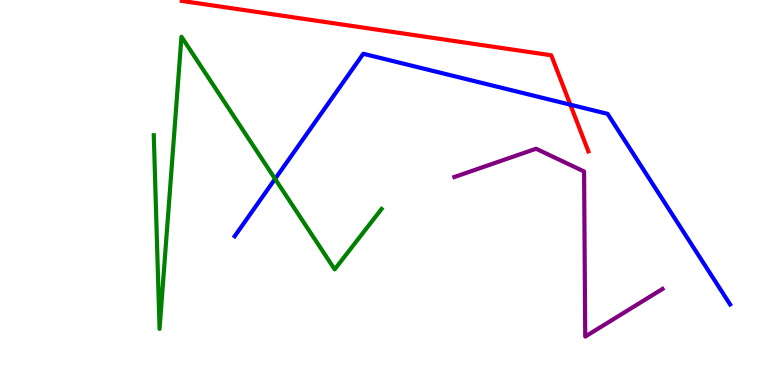[{'lines': ['blue', 'red'], 'intersections': [{'x': 7.36, 'y': 7.28}]}, {'lines': ['green', 'red'], 'intersections': []}, {'lines': ['purple', 'red'], 'intersections': []}, {'lines': ['blue', 'green'], 'intersections': [{'x': 3.55, 'y': 5.35}]}, {'lines': ['blue', 'purple'], 'intersections': []}, {'lines': ['green', 'purple'], 'intersections': []}]